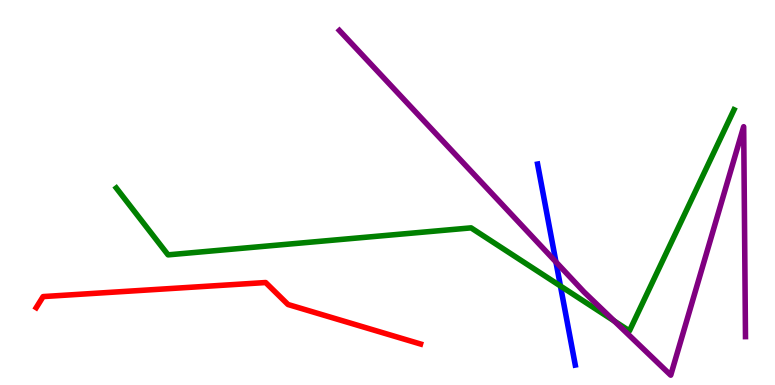[{'lines': ['blue', 'red'], 'intersections': []}, {'lines': ['green', 'red'], 'intersections': []}, {'lines': ['purple', 'red'], 'intersections': []}, {'lines': ['blue', 'green'], 'intersections': [{'x': 7.23, 'y': 2.57}]}, {'lines': ['blue', 'purple'], 'intersections': [{'x': 7.17, 'y': 3.2}]}, {'lines': ['green', 'purple'], 'intersections': [{'x': 7.93, 'y': 1.66}]}]